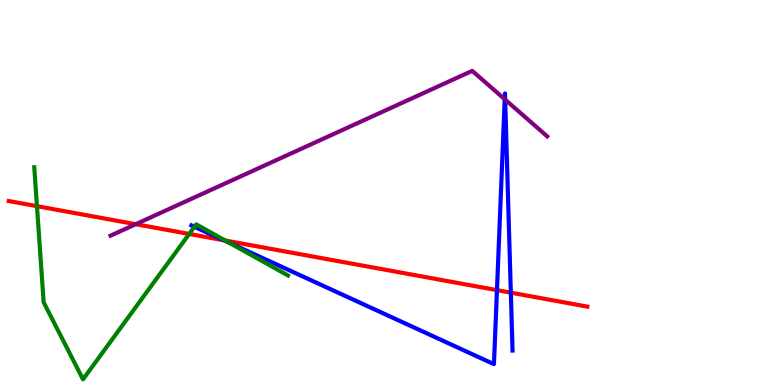[{'lines': ['blue', 'red'], 'intersections': [{'x': 2.89, 'y': 3.76}, {'x': 6.41, 'y': 2.46}, {'x': 6.59, 'y': 2.4}]}, {'lines': ['green', 'red'], 'intersections': [{'x': 0.477, 'y': 4.64}, {'x': 2.44, 'y': 3.92}, {'x': 2.91, 'y': 3.75}]}, {'lines': ['purple', 'red'], 'intersections': [{'x': 1.75, 'y': 4.18}]}, {'lines': ['blue', 'green'], 'intersections': [{'x': 2.51, 'y': 4.11}, {'x': 2.95, 'y': 3.7}]}, {'lines': ['blue', 'purple'], 'intersections': [{'x': 6.51, 'y': 7.42}, {'x': 6.52, 'y': 7.41}]}, {'lines': ['green', 'purple'], 'intersections': []}]